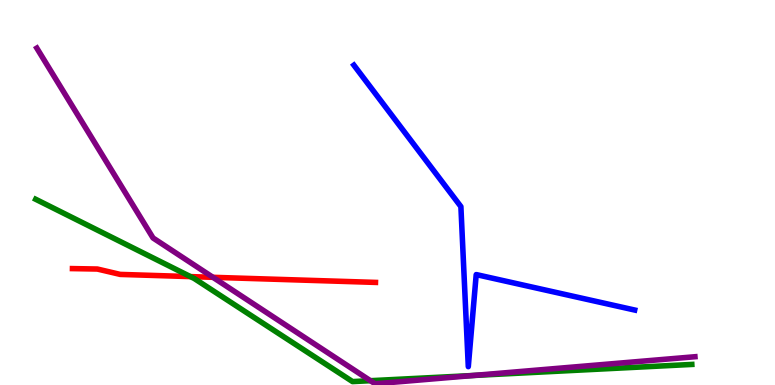[{'lines': ['blue', 'red'], 'intersections': []}, {'lines': ['green', 'red'], 'intersections': [{'x': 2.46, 'y': 2.82}]}, {'lines': ['purple', 'red'], 'intersections': [{'x': 2.75, 'y': 2.8}]}, {'lines': ['blue', 'green'], 'intersections': []}, {'lines': ['blue', 'purple'], 'intersections': []}, {'lines': ['green', 'purple'], 'intersections': [{'x': 4.78, 'y': 0.112}, {'x': 6.11, 'y': 0.247}]}]